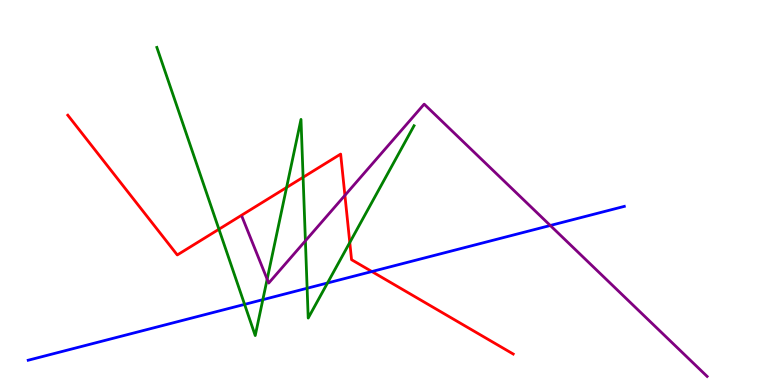[{'lines': ['blue', 'red'], 'intersections': [{'x': 4.8, 'y': 2.95}]}, {'lines': ['green', 'red'], 'intersections': [{'x': 2.82, 'y': 4.05}, {'x': 3.7, 'y': 5.13}, {'x': 3.91, 'y': 5.4}, {'x': 4.51, 'y': 3.7}]}, {'lines': ['purple', 'red'], 'intersections': [{'x': 4.45, 'y': 4.93}]}, {'lines': ['blue', 'green'], 'intersections': [{'x': 3.16, 'y': 2.09}, {'x': 3.39, 'y': 2.22}, {'x': 3.96, 'y': 2.51}, {'x': 4.23, 'y': 2.65}]}, {'lines': ['blue', 'purple'], 'intersections': [{'x': 7.1, 'y': 4.14}]}, {'lines': ['green', 'purple'], 'intersections': [{'x': 3.45, 'y': 2.75}, {'x': 3.94, 'y': 3.74}]}]